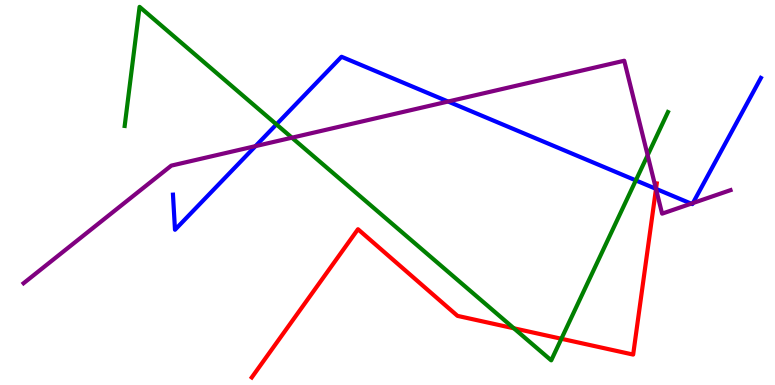[{'lines': ['blue', 'red'], 'intersections': [{'x': 8.46, 'y': 5.09}]}, {'lines': ['green', 'red'], 'intersections': [{'x': 6.63, 'y': 1.47}, {'x': 7.24, 'y': 1.2}]}, {'lines': ['purple', 'red'], 'intersections': [{'x': 8.46, 'y': 5.09}]}, {'lines': ['blue', 'green'], 'intersections': [{'x': 3.57, 'y': 6.77}, {'x': 8.2, 'y': 5.31}]}, {'lines': ['blue', 'purple'], 'intersections': [{'x': 3.3, 'y': 6.2}, {'x': 5.78, 'y': 7.36}, {'x': 8.46, 'y': 5.09}, {'x': 8.92, 'y': 4.71}, {'x': 8.94, 'y': 4.73}]}, {'lines': ['green', 'purple'], 'intersections': [{'x': 3.77, 'y': 6.42}, {'x': 8.36, 'y': 5.97}]}]